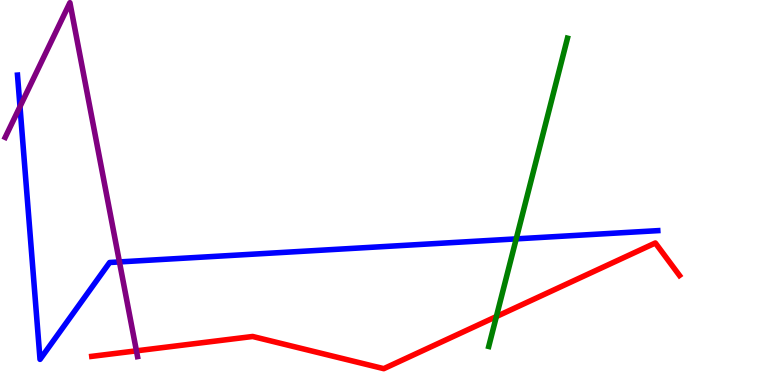[{'lines': ['blue', 'red'], 'intersections': []}, {'lines': ['green', 'red'], 'intersections': [{'x': 6.4, 'y': 1.78}]}, {'lines': ['purple', 'red'], 'intersections': [{'x': 1.76, 'y': 0.887}]}, {'lines': ['blue', 'green'], 'intersections': [{'x': 6.66, 'y': 3.8}]}, {'lines': ['blue', 'purple'], 'intersections': [{'x': 0.258, 'y': 7.23}, {'x': 1.54, 'y': 3.2}]}, {'lines': ['green', 'purple'], 'intersections': []}]